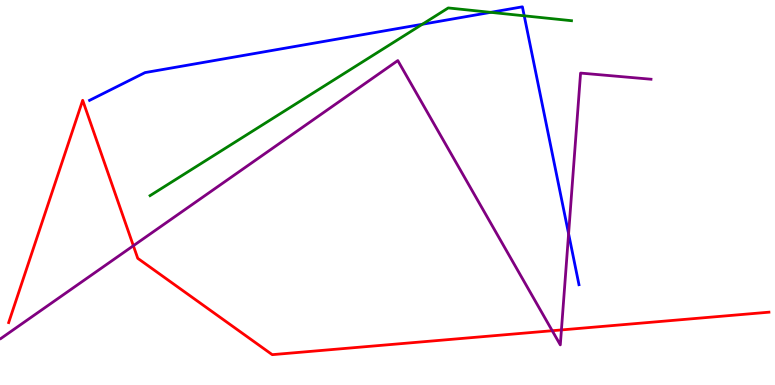[{'lines': ['blue', 'red'], 'intersections': []}, {'lines': ['green', 'red'], 'intersections': []}, {'lines': ['purple', 'red'], 'intersections': [{'x': 1.72, 'y': 3.62}, {'x': 7.13, 'y': 1.41}, {'x': 7.24, 'y': 1.43}]}, {'lines': ['blue', 'green'], 'intersections': [{'x': 5.45, 'y': 9.37}, {'x': 6.33, 'y': 9.68}, {'x': 6.76, 'y': 9.59}]}, {'lines': ['blue', 'purple'], 'intersections': [{'x': 7.34, 'y': 3.93}]}, {'lines': ['green', 'purple'], 'intersections': []}]